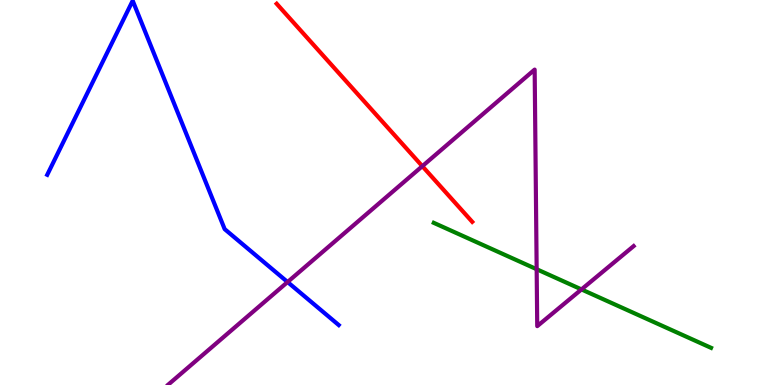[{'lines': ['blue', 'red'], 'intersections': []}, {'lines': ['green', 'red'], 'intersections': []}, {'lines': ['purple', 'red'], 'intersections': [{'x': 5.45, 'y': 5.68}]}, {'lines': ['blue', 'green'], 'intersections': []}, {'lines': ['blue', 'purple'], 'intersections': [{'x': 3.71, 'y': 2.67}]}, {'lines': ['green', 'purple'], 'intersections': [{'x': 6.92, 'y': 3.01}, {'x': 7.5, 'y': 2.48}]}]